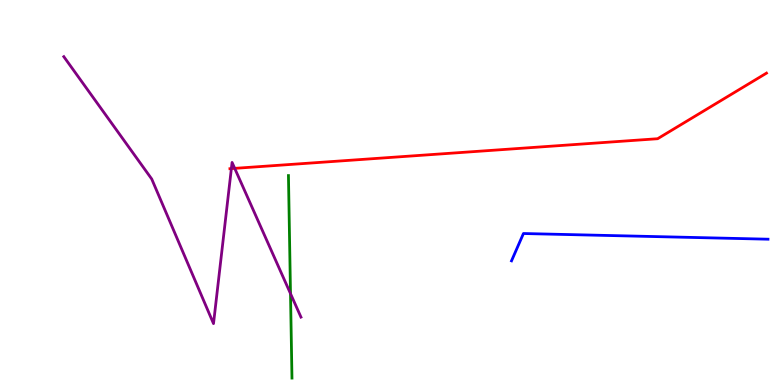[{'lines': ['blue', 'red'], 'intersections': []}, {'lines': ['green', 'red'], 'intersections': []}, {'lines': ['purple', 'red'], 'intersections': [{'x': 2.99, 'y': 5.62}, {'x': 3.03, 'y': 5.63}]}, {'lines': ['blue', 'green'], 'intersections': []}, {'lines': ['blue', 'purple'], 'intersections': []}, {'lines': ['green', 'purple'], 'intersections': [{'x': 3.75, 'y': 2.37}]}]